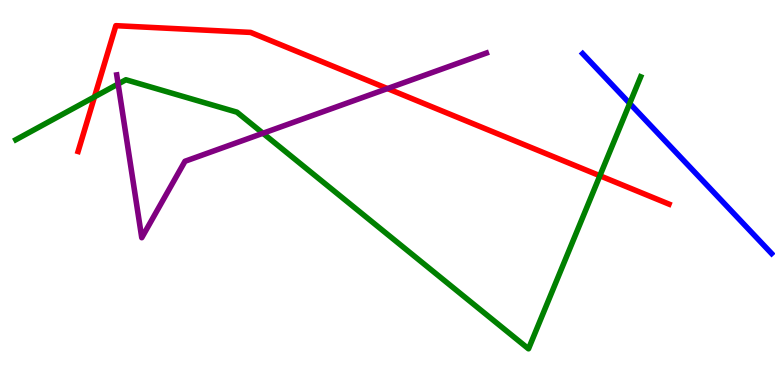[{'lines': ['blue', 'red'], 'intersections': []}, {'lines': ['green', 'red'], 'intersections': [{'x': 1.22, 'y': 7.48}, {'x': 7.74, 'y': 5.44}]}, {'lines': ['purple', 'red'], 'intersections': [{'x': 5.0, 'y': 7.7}]}, {'lines': ['blue', 'green'], 'intersections': [{'x': 8.13, 'y': 7.31}]}, {'lines': ['blue', 'purple'], 'intersections': []}, {'lines': ['green', 'purple'], 'intersections': [{'x': 1.52, 'y': 7.82}, {'x': 3.39, 'y': 6.54}]}]